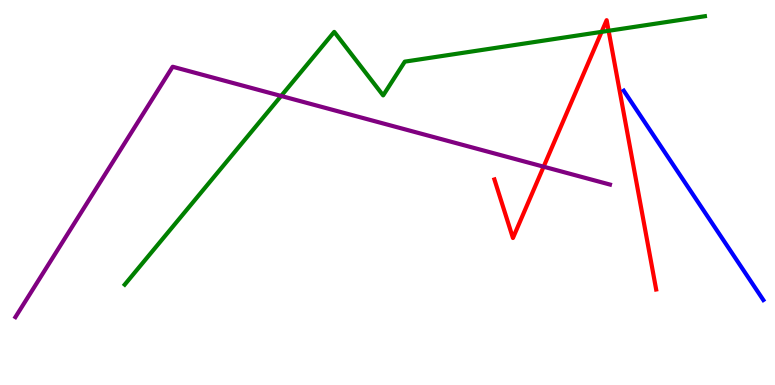[{'lines': ['blue', 'red'], 'intersections': []}, {'lines': ['green', 'red'], 'intersections': [{'x': 7.76, 'y': 9.17}, {'x': 7.85, 'y': 9.2}]}, {'lines': ['purple', 'red'], 'intersections': [{'x': 7.01, 'y': 5.67}]}, {'lines': ['blue', 'green'], 'intersections': []}, {'lines': ['blue', 'purple'], 'intersections': []}, {'lines': ['green', 'purple'], 'intersections': [{'x': 3.63, 'y': 7.51}]}]